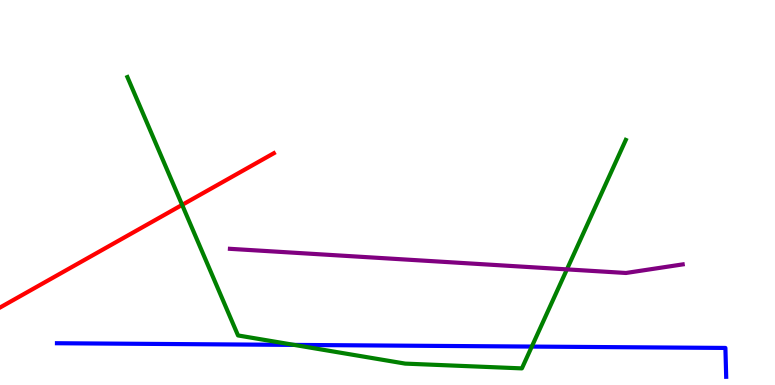[{'lines': ['blue', 'red'], 'intersections': []}, {'lines': ['green', 'red'], 'intersections': [{'x': 2.35, 'y': 4.68}]}, {'lines': ['purple', 'red'], 'intersections': []}, {'lines': ['blue', 'green'], 'intersections': [{'x': 3.8, 'y': 1.04}, {'x': 6.86, 'y': 0.998}]}, {'lines': ['blue', 'purple'], 'intersections': []}, {'lines': ['green', 'purple'], 'intersections': [{'x': 7.32, 'y': 3.0}]}]